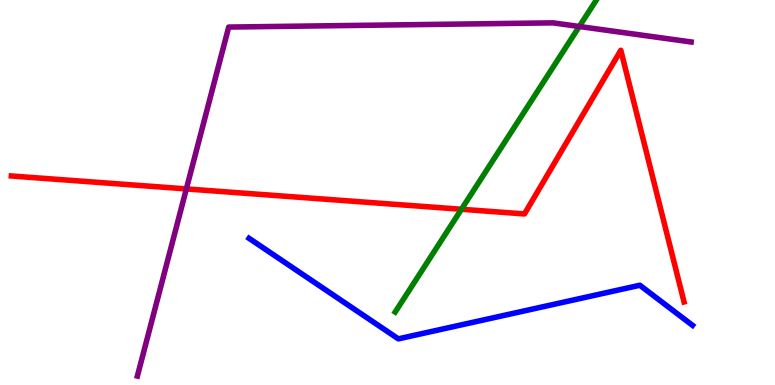[{'lines': ['blue', 'red'], 'intersections': []}, {'lines': ['green', 'red'], 'intersections': [{'x': 5.95, 'y': 4.56}]}, {'lines': ['purple', 'red'], 'intersections': [{'x': 2.4, 'y': 5.09}]}, {'lines': ['blue', 'green'], 'intersections': []}, {'lines': ['blue', 'purple'], 'intersections': []}, {'lines': ['green', 'purple'], 'intersections': [{'x': 7.47, 'y': 9.31}]}]